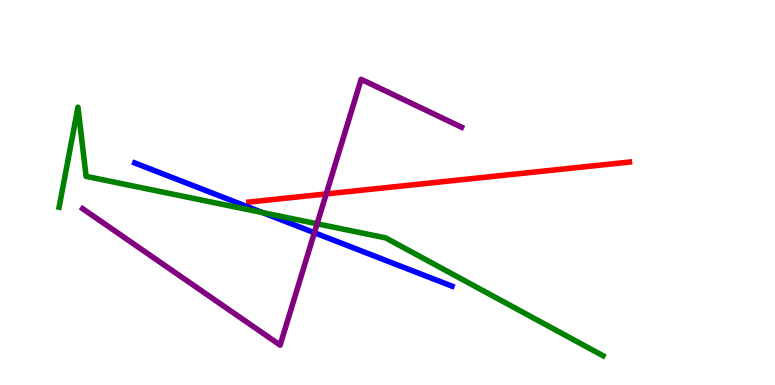[{'lines': ['blue', 'red'], 'intersections': []}, {'lines': ['green', 'red'], 'intersections': []}, {'lines': ['purple', 'red'], 'intersections': [{'x': 4.21, 'y': 4.96}]}, {'lines': ['blue', 'green'], 'intersections': [{'x': 3.39, 'y': 4.48}]}, {'lines': ['blue', 'purple'], 'intersections': [{'x': 4.06, 'y': 3.96}]}, {'lines': ['green', 'purple'], 'intersections': [{'x': 4.09, 'y': 4.19}]}]